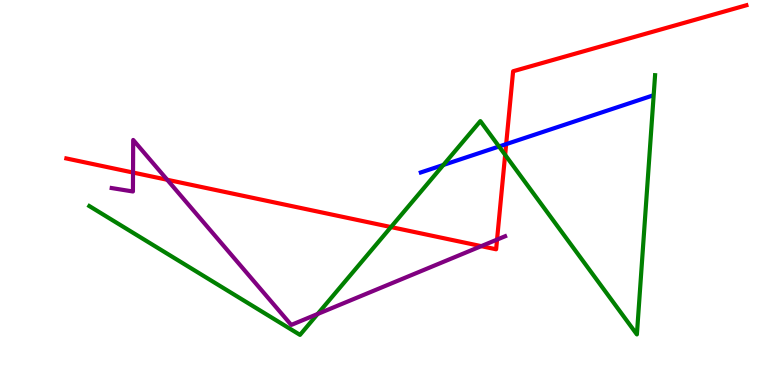[{'lines': ['blue', 'red'], 'intersections': [{'x': 6.53, 'y': 6.26}]}, {'lines': ['green', 'red'], 'intersections': [{'x': 5.04, 'y': 4.1}, {'x': 6.52, 'y': 5.98}]}, {'lines': ['purple', 'red'], 'intersections': [{'x': 1.72, 'y': 5.52}, {'x': 2.16, 'y': 5.33}, {'x': 6.21, 'y': 3.61}, {'x': 6.41, 'y': 3.78}]}, {'lines': ['blue', 'green'], 'intersections': [{'x': 5.72, 'y': 5.72}, {'x': 6.44, 'y': 6.19}]}, {'lines': ['blue', 'purple'], 'intersections': []}, {'lines': ['green', 'purple'], 'intersections': [{'x': 4.1, 'y': 1.84}]}]